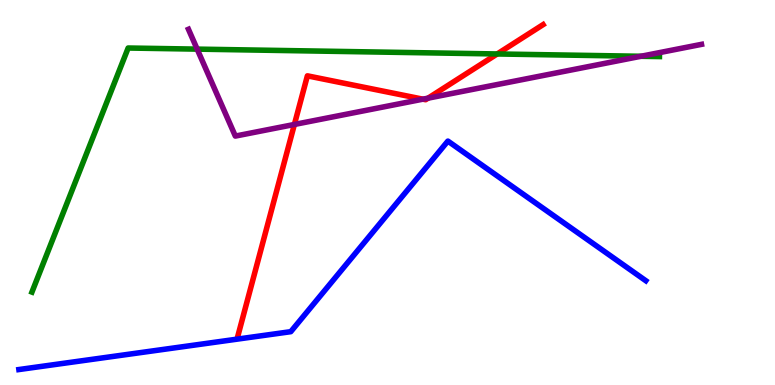[{'lines': ['blue', 'red'], 'intersections': []}, {'lines': ['green', 'red'], 'intersections': [{'x': 6.42, 'y': 8.6}]}, {'lines': ['purple', 'red'], 'intersections': [{'x': 3.8, 'y': 6.77}, {'x': 5.46, 'y': 7.42}, {'x': 5.52, 'y': 7.45}]}, {'lines': ['blue', 'green'], 'intersections': []}, {'lines': ['blue', 'purple'], 'intersections': []}, {'lines': ['green', 'purple'], 'intersections': [{'x': 2.54, 'y': 8.72}, {'x': 8.27, 'y': 8.54}]}]